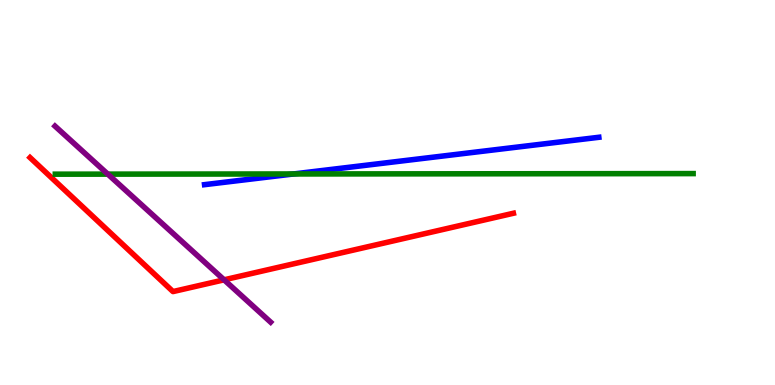[{'lines': ['blue', 'red'], 'intersections': []}, {'lines': ['green', 'red'], 'intersections': []}, {'lines': ['purple', 'red'], 'intersections': [{'x': 2.89, 'y': 2.73}]}, {'lines': ['blue', 'green'], 'intersections': [{'x': 3.79, 'y': 5.48}]}, {'lines': ['blue', 'purple'], 'intersections': []}, {'lines': ['green', 'purple'], 'intersections': [{'x': 1.39, 'y': 5.48}]}]